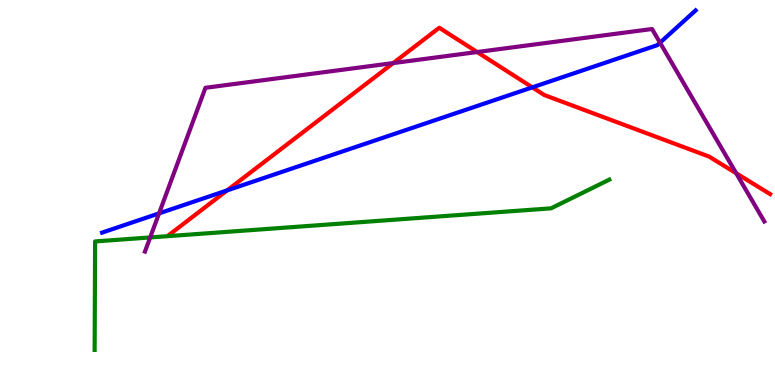[{'lines': ['blue', 'red'], 'intersections': [{'x': 2.93, 'y': 5.05}, {'x': 6.87, 'y': 7.73}]}, {'lines': ['green', 'red'], 'intersections': []}, {'lines': ['purple', 'red'], 'intersections': [{'x': 5.07, 'y': 8.36}, {'x': 6.16, 'y': 8.65}, {'x': 9.5, 'y': 5.5}]}, {'lines': ['blue', 'green'], 'intersections': []}, {'lines': ['blue', 'purple'], 'intersections': [{'x': 2.05, 'y': 4.46}, {'x': 8.52, 'y': 8.89}]}, {'lines': ['green', 'purple'], 'intersections': [{'x': 1.94, 'y': 3.83}]}]